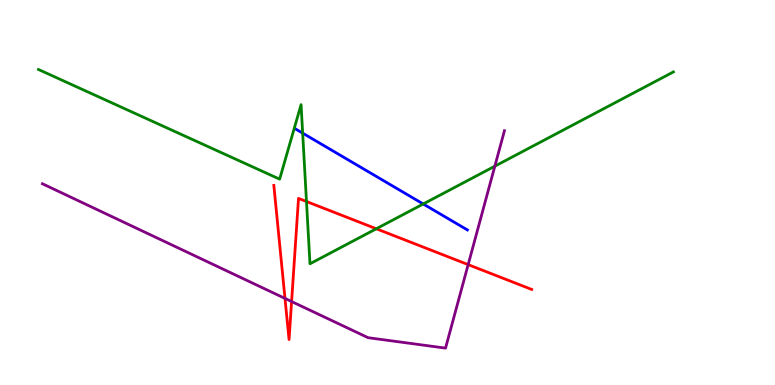[{'lines': ['blue', 'red'], 'intersections': []}, {'lines': ['green', 'red'], 'intersections': [{'x': 3.95, 'y': 4.77}, {'x': 4.86, 'y': 4.06}]}, {'lines': ['purple', 'red'], 'intersections': [{'x': 3.68, 'y': 2.25}, {'x': 3.76, 'y': 2.17}, {'x': 6.04, 'y': 3.13}]}, {'lines': ['blue', 'green'], 'intersections': [{'x': 3.91, 'y': 6.54}, {'x': 5.46, 'y': 4.7}]}, {'lines': ['blue', 'purple'], 'intersections': []}, {'lines': ['green', 'purple'], 'intersections': [{'x': 6.38, 'y': 5.68}]}]